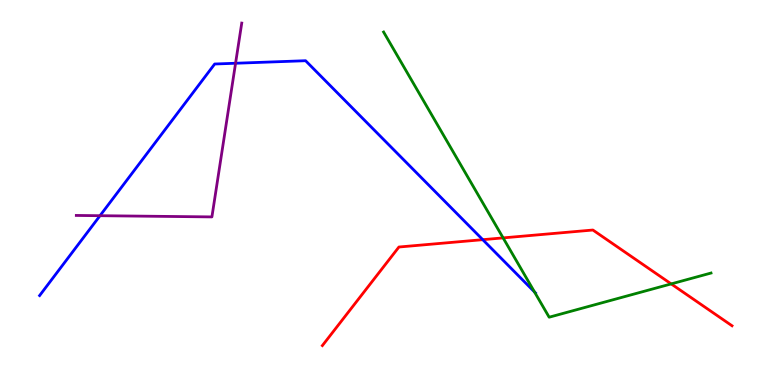[{'lines': ['blue', 'red'], 'intersections': [{'x': 6.23, 'y': 3.77}]}, {'lines': ['green', 'red'], 'intersections': [{'x': 6.49, 'y': 3.82}, {'x': 8.66, 'y': 2.63}]}, {'lines': ['purple', 'red'], 'intersections': []}, {'lines': ['blue', 'green'], 'intersections': [{'x': 6.9, 'y': 2.42}]}, {'lines': ['blue', 'purple'], 'intersections': [{'x': 1.29, 'y': 4.4}, {'x': 3.04, 'y': 8.36}]}, {'lines': ['green', 'purple'], 'intersections': []}]